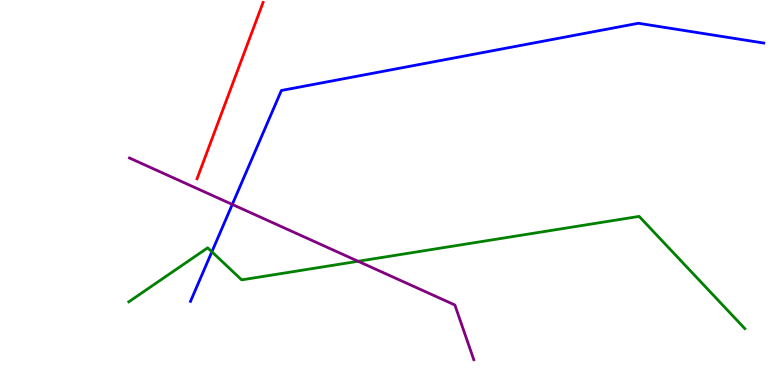[{'lines': ['blue', 'red'], 'intersections': []}, {'lines': ['green', 'red'], 'intersections': []}, {'lines': ['purple', 'red'], 'intersections': []}, {'lines': ['blue', 'green'], 'intersections': [{'x': 2.73, 'y': 3.46}]}, {'lines': ['blue', 'purple'], 'intersections': [{'x': 3.0, 'y': 4.69}]}, {'lines': ['green', 'purple'], 'intersections': [{'x': 4.62, 'y': 3.21}]}]